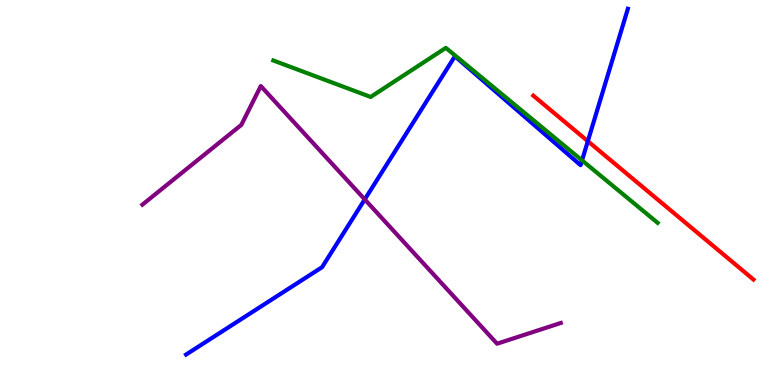[{'lines': ['blue', 'red'], 'intersections': [{'x': 7.58, 'y': 6.33}]}, {'lines': ['green', 'red'], 'intersections': []}, {'lines': ['purple', 'red'], 'intersections': []}, {'lines': ['blue', 'green'], 'intersections': [{'x': 7.51, 'y': 5.83}]}, {'lines': ['blue', 'purple'], 'intersections': [{'x': 4.71, 'y': 4.82}]}, {'lines': ['green', 'purple'], 'intersections': []}]